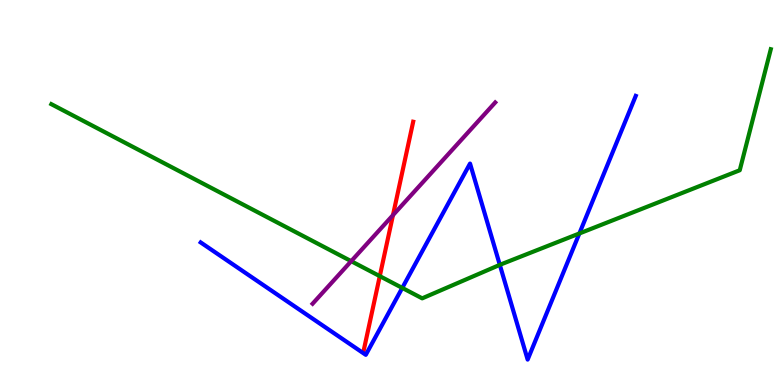[{'lines': ['blue', 'red'], 'intersections': []}, {'lines': ['green', 'red'], 'intersections': [{'x': 4.9, 'y': 2.83}]}, {'lines': ['purple', 'red'], 'intersections': [{'x': 5.07, 'y': 4.41}]}, {'lines': ['blue', 'green'], 'intersections': [{'x': 5.19, 'y': 2.52}, {'x': 6.45, 'y': 3.12}, {'x': 7.48, 'y': 3.94}]}, {'lines': ['blue', 'purple'], 'intersections': []}, {'lines': ['green', 'purple'], 'intersections': [{'x': 4.53, 'y': 3.22}]}]